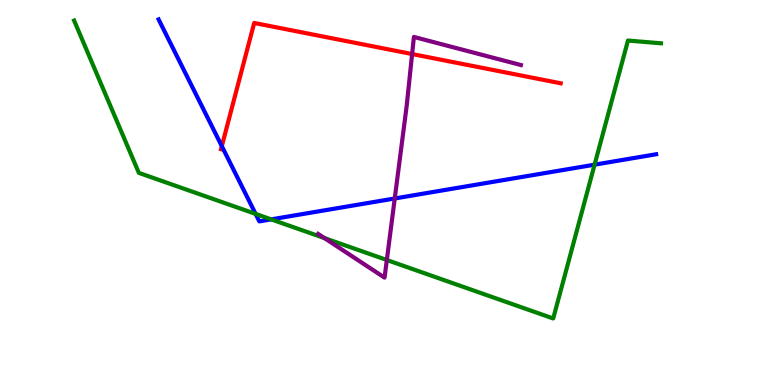[{'lines': ['blue', 'red'], 'intersections': [{'x': 2.86, 'y': 6.2}]}, {'lines': ['green', 'red'], 'intersections': []}, {'lines': ['purple', 'red'], 'intersections': [{'x': 5.32, 'y': 8.6}]}, {'lines': ['blue', 'green'], 'intersections': [{'x': 3.3, 'y': 4.44}, {'x': 3.5, 'y': 4.3}, {'x': 7.67, 'y': 5.72}]}, {'lines': ['blue', 'purple'], 'intersections': [{'x': 5.09, 'y': 4.84}]}, {'lines': ['green', 'purple'], 'intersections': [{'x': 4.19, 'y': 3.82}, {'x': 4.99, 'y': 3.25}]}]